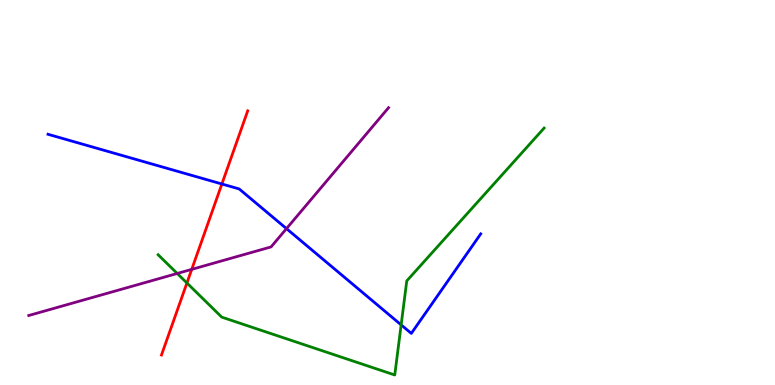[{'lines': ['blue', 'red'], 'intersections': [{'x': 2.86, 'y': 5.22}]}, {'lines': ['green', 'red'], 'intersections': [{'x': 2.41, 'y': 2.65}]}, {'lines': ['purple', 'red'], 'intersections': [{'x': 2.47, 'y': 3.0}]}, {'lines': ['blue', 'green'], 'intersections': [{'x': 5.18, 'y': 1.56}]}, {'lines': ['blue', 'purple'], 'intersections': [{'x': 3.7, 'y': 4.06}]}, {'lines': ['green', 'purple'], 'intersections': [{'x': 2.29, 'y': 2.9}]}]